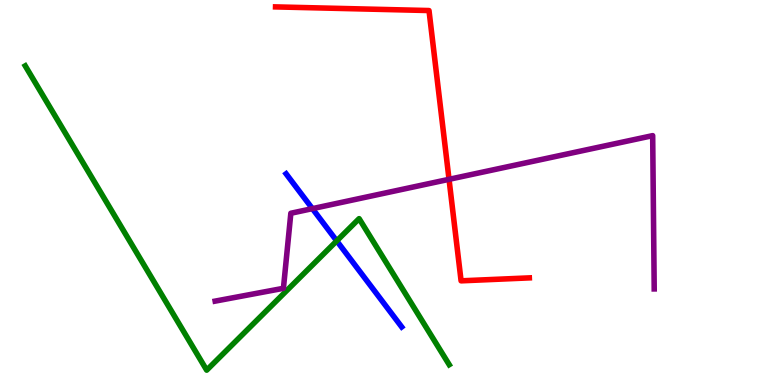[{'lines': ['blue', 'red'], 'intersections': []}, {'lines': ['green', 'red'], 'intersections': []}, {'lines': ['purple', 'red'], 'intersections': [{'x': 5.79, 'y': 5.34}]}, {'lines': ['blue', 'green'], 'intersections': [{'x': 4.35, 'y': 3.74}]}, {'lines': ['blue', 'purple'], 'intersections': [{'x': 4.03, 'y': 4.58}]}, {'lines': ['green', 'purple'], 'intersections': []}]